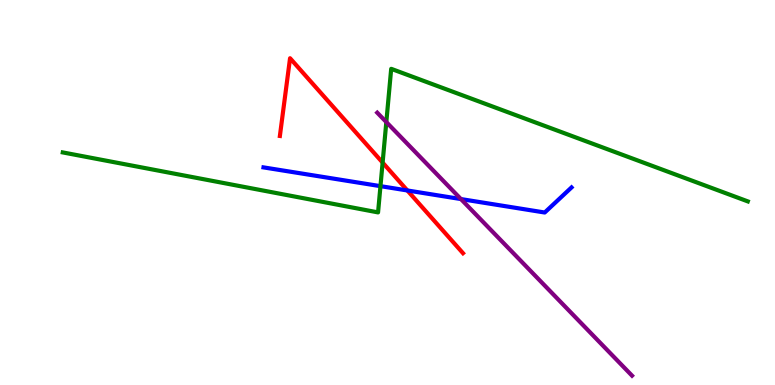[{'lines': ['blue', 'red'], 'intersections': [{'x': 5.26, 'y': 5.05}]}, {'lines': ['green', 'red'], 'intersections': [{'x': 4.94, 'y': 5.78}]}, {'lines': ['purple', 'red'], 'intersections': []}, {'lines': ['blue', 'green'], 'intersections': [{'x': 4.91, 'y': 5.16}]}, {'lines': ['blue', 'purple'], 'intersections': [{'x': 5.95, 'y': 4.83}]}, {'lines': ['green', 'purple'], 'intersections': [{'x': 4.98, 'y': 6.83}]}]